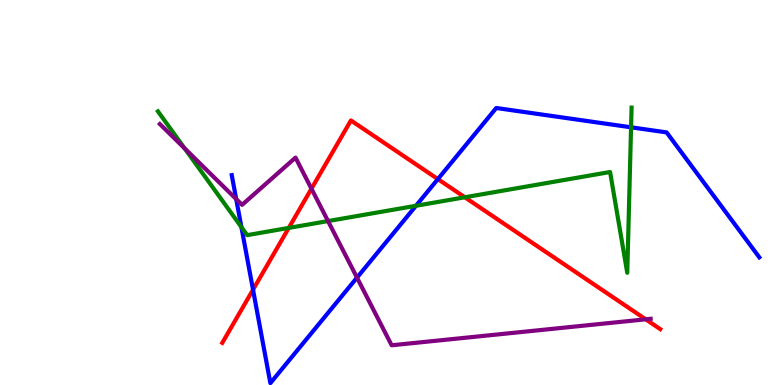[{'lines': ['blue', 'red'], 'intersections': [{'x': 3.26, 'y': 2.48}, {'x': 5.65, 'y': 5.35}]}, {'lines': ['green', 'red'], 'intersections': [{'x': 3.73, 'y': 4.08}, {'x': 6.0, 'y': 4.88}]}, {'lines': ['purple', 'red'], 'intersections': [{'x': 4.02, 'y': 5.1}, {'x': 8.33, 'y': 1.71}]}, {'lines': ['blue', 'green'], 'intersections': [{'x': 3.11, 'y': 4.1}, {'x': 5.37, 'y': 4.66}, {'x': 8.14, 'y': 6.69}]}, {'lines': ['blue', 'purple'], 'intersections': [{'x': 3.05, 'y': 4.83}, {'x': 4.61, 'y': 2.79}]}, {'lines': ['green', 'purple'], 'intersections': [{'x': 2.38, 'y': 6.15}, {'x': 4.23, 'y': 4.26}]}]